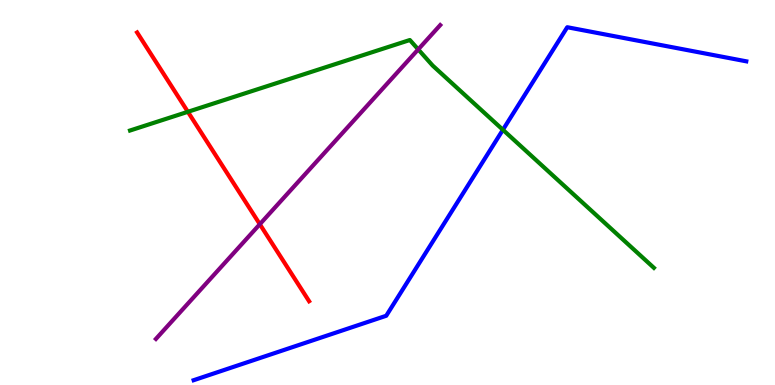[{'lines': ['blue', 'red'], 'intersections': []}, {'lines': ['green', 'red'], 'intersections': [{'x': 2.42, 'y': 7.1}]}, {'lines': ['purple', 'red'], 'intersections': [{'x': 3.35, 'y': 4.18}]}, {'lines': ['blue', 'green'], 'intersections': [{'x': 6.49, 'y': 6.63}]}, {'lines': ['blue', 'purple'], 'intersections': []}, {'lines': ['green', 'purple'], 'intersections': [{'x': 5.4, 'y': 8.72}]}]